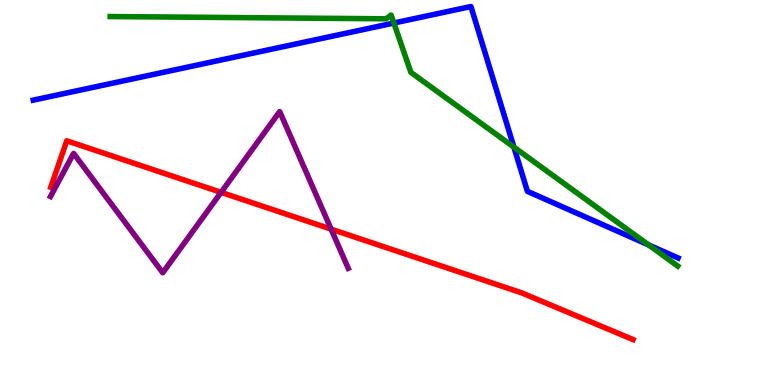[{'lines': ['blue', 'red'], 'intersections': []}, {'lines': ['green', 'red'], 'intersections': []}, {'lines': ['purple', 'red'], 'intersections': [{'x': 2.85, 'y': 5.0}, {'x': 4.27, 'y': 4.05}]}, {'lines': ['blue', 'green'], 'intersections': [{'x': 5.08, 'y': 9.4}, {'x': 6.63, 'y': 6.18}, {'x': 8.37, 'y': 3.64}]}, {'lines': ['blue', 'purple'], 'intersections': []}, {'lines': ['green', 'purple'], 'intersections': []}]